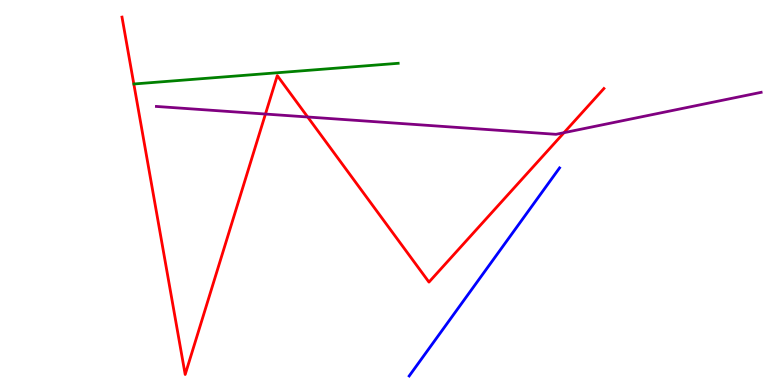[{'lines': ['blue', 'red'], 'intersections': []}, {'lines': ['green', 'red'], 'intersections': []}, {'lines': ['purple', 'red'], 'intersections': [{'x': 3.43, 'y': 7.04}, {'x': 3.97, 'y': 6.96}, {'x': 7.28, 'y': 6.55}]}, {'lines': ['blue', 'green'], 'intersections': []}, {'lines': ['blue', 'purple'], 'intersections': []}, {'lines': ['green', 'purple'], 'intersections': []}]